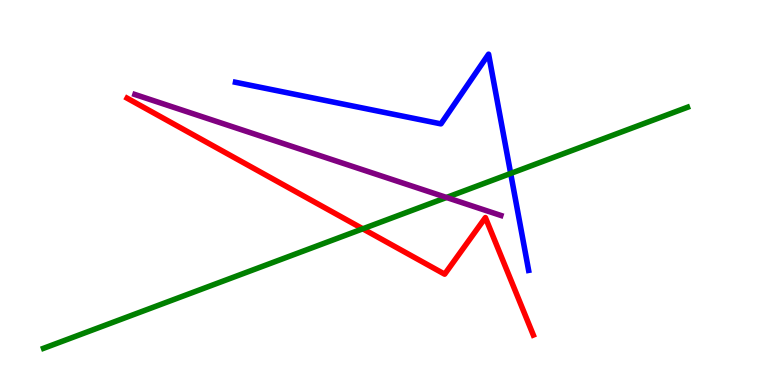[{'lines': ['blue', 'red'], 'intersections': []}, {'lines': ['green', 'red'], 'intersections': [{'x': 4.68, 'y': 4.06}]}, {'lines': ['purple', 'red'], 'intersections': []}, {'lines': ['blue', 'green'], 'intersections': [{'x': 6.59, 'y': 5.49}]}, {'lines': ['blue', 'purple'], 'intersections': []}, {'lines': ['green', 'purple'], 'intersections': [{'x': 5.76, 'y': 4.87}]}]